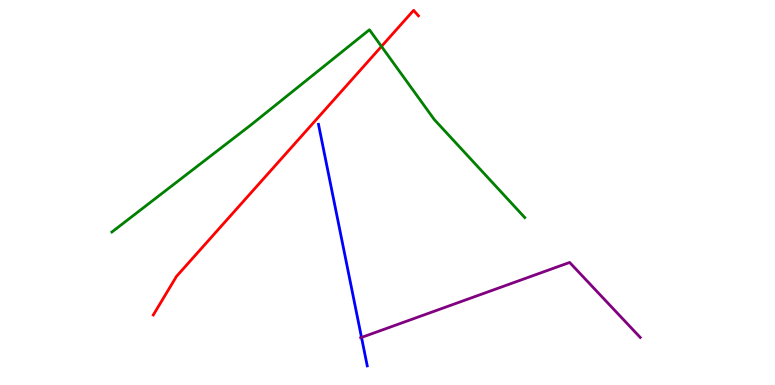[{'lines': ['blue', 'red'], 'intersections': []}, {'lines': ['green', 'red'], 'intersections': [{'x': 4.92, 'y': 8.79}]}, {'lines': ['purple', 'red'], 'intersections': []}, {'lines': ['blue', 'green'], 'intersections': []}, {'lines': ['blue', 'purple'], 'intersections': [{'x': 4.66, 'y': 1.24}]}, {'lines': ['green', 'purple'], 'intersections': []}]